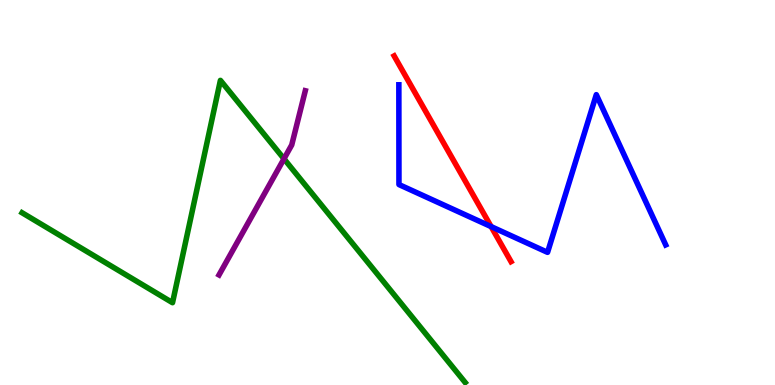[{'lines': ['blue', 'red'], 'intersections': [{'x': 6.34, 'y': 4.11}]}, {'lines': ['green', 'red'], 'intersections': []}, {'lines': ['purple', 'red'], 'intersections': []}, {'lines': ['blue', 'green'], 'intersections': []}, {'lines': ['blue', 'purple'], 'intersections': []}, {'lines': ['green', 'purple'], 'intersections': [{'x': 3.66, 'y': 5.87}]}]